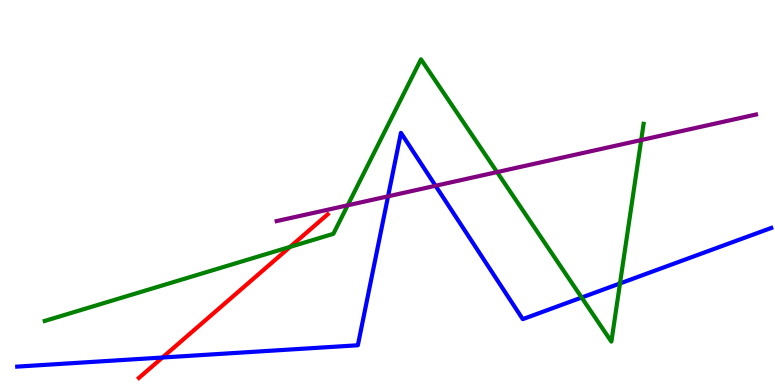[{'lines': ['blue', 'red'], 'intersections': [{'x': 2.1, 'y': 0.714}]}, {'lines': ['green', 'red'], 'intersections': [{'x': 3.74, 'y': 3.59}]}, {'lines': ['purple', 'red'], 'intersections': []}, {'lines': ['blue', 'green'], 'intersections': [{'x': 7.51, 'y': 2.27}, {'x': 8.0, 'y': 2.64}]}, {'lines': ['blue', 'purple'], 'intersections': [{'x': 5.01, 'y': 4.9}, {'x': 5.62, 'y': 5.17}]}, {'lines': ['green', 'purple'], 'intersections': [{'x': 4.49, 'y': 4.67}, {'x': 6.41, 'y': 5.53}, {'x': 8.27, 'y': 6.36}]}]